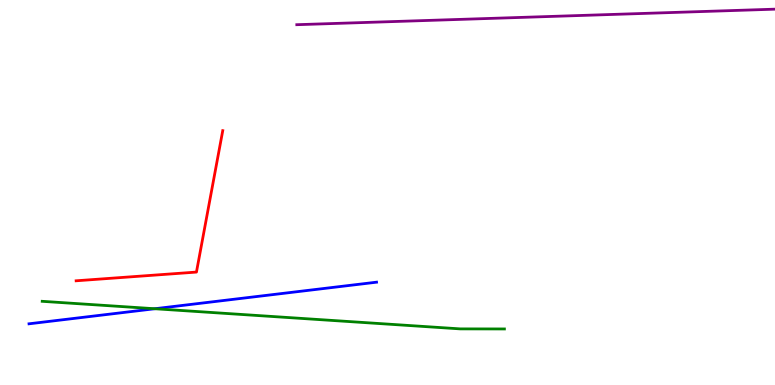[{'lines': ['blue', 'red'], 'intersections': []}, {'lines': ['green', 'red'], 'intersections': []}, {'lines': ['purple', 'red'], 'intersections': []}, {'lines': ['blue', 'green'], 'intersections': [{'x': 2.0, 'y': 1.98}]}, {'lines': ['blue', 'purple'], 'intersections': []}, {'lines': ['green', 'purple'], 'intersections': []}]